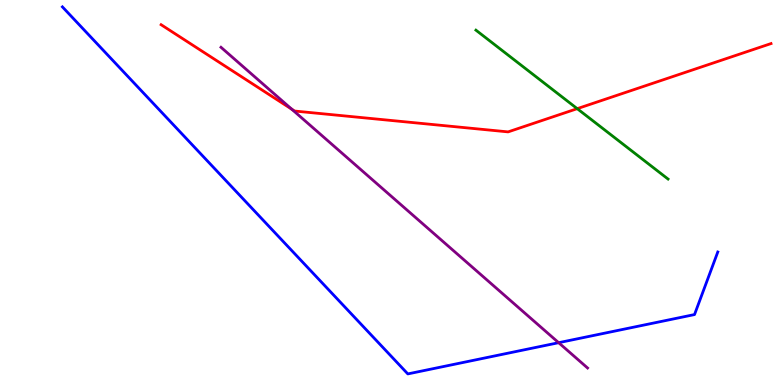[{'lines': ['blue', 'red'], 'intersections': []}, {'lines': ['green', 'red'], 'intersections': [{'x': 7.45, 'y': 7.18}]}, {'lines': ['purple', 'red'], 'intersections': [{'x': 3.77, 'y': 7.16}]}, {'lines': ['blue', 'green'], 'intersections': []}, {'lines': ['blue', 'purple'], 'intersections': [{'x': 7.21, 'y': 1.1}]}, {'lines': ['green', 'purple'], 'intersections': []}]